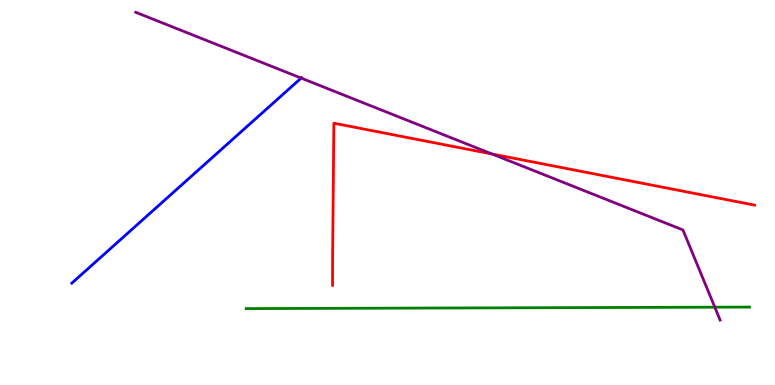[{'lines': ['blue', 'red'], 'intersections': []}, {'lines': ['green', 'red'], 'intersections': []}, {'lines': ['purple', 'red'], 'intersections': [{'x': 6.35, 'y': 6.0}]}, {'lines': ['blue', 'green'], 'intersections': []}, {'lines': ['blue', 'purple'], 'intersections': [{'x': 3.89, 'y': 7.97}]}, {'lines': ['green', 'purple'], 'intersections': [{'x': 9.22, 'y': 2.02}]}]